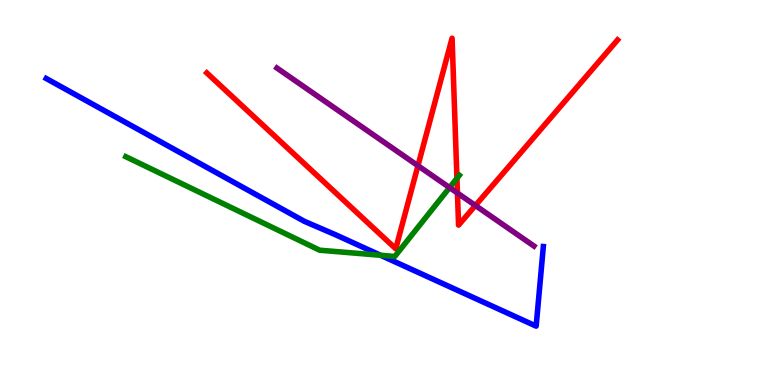[{'lines': ['blue', 'red'], 'intersections': []}, {'lines': ['green', 'red'], 'intersections': [{'x': 5.9, 'y': 5.37}]}, {'lines': ['purple', 'red'], 'intersections': [{'x': 5.39, 'y': 5.7}, {'x': 5.9, 'y': 4.99}, {'x': 6.13, 'y': 4.66}]}, {'lines': ['blue', 'green'], 'intersections': [{'x': 4.91, 'y': 3.37}]}, {'lines': ['blue', 'purple'], 'intersections': []}, {'lines': ['green', 'purple'], 'intersections': [{'x': 5.8, 'y': 5.13}]}]